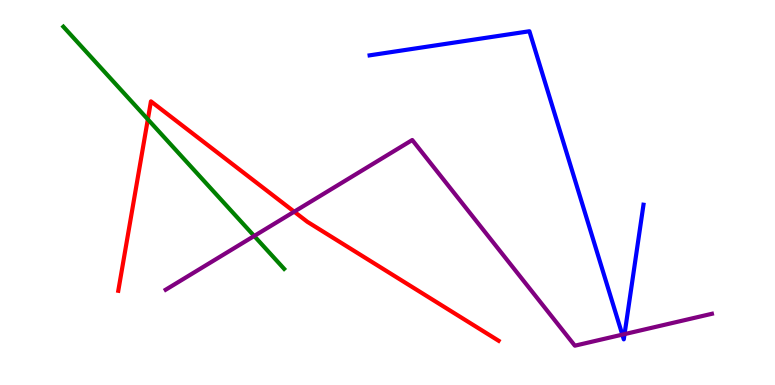[{'lines': ['blue', 'red'], 'intersections': []}, {'lines': ['green', 'red'], 'intersections': [{'x': 1.91, 'y': 6.9}]}, {'lines': ['purple', 'red'], 'intersections': [{'x': 3.8, 'y': 4.5}]}, {'lines': ['blue', 'green'], 'intersections': []}, {'lines': ['blue', 'purple'], 'intersections': [{'x': 8.03, 'y': 1.31}, {'x': 8.06, 'y': 1.32}]}, {'lines': ['green', 'purple'], 'intersections': [{'x': 3.28, 'y': 3.87}]}]